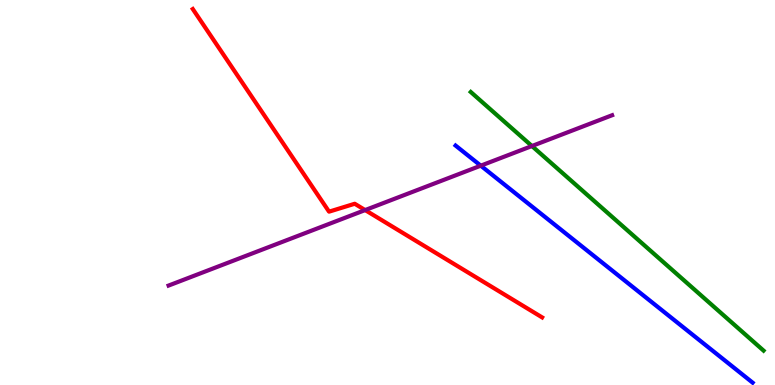[{'lines': ['blue', 'red'], 'intersections': []}, {'lines': ['green', 'red'], 'intersections': []}, {'lines': ['purple', 'red'], 'intersections': [{'x': 4.71, 'y': 4.54}]}, {'lines': ['blue', 'green'], 'intersections': []}, {'lines': ['blue', 'purple'], 'intersections': [{'x': 6.2, 'y': 5.7}]}, {'lines': ['green', 'purple'], 'intersections': [{'x': 6.86, 'y': 6.21}]}]